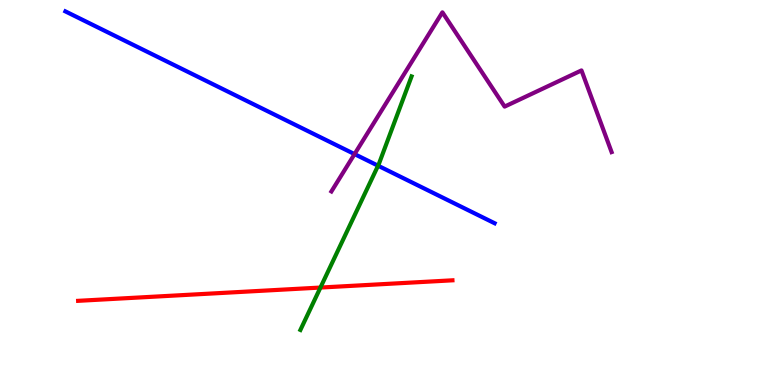[{'lines': ['blue', 'red'], 'intersections': []}, {'lines': ['green', 'red'], 'intersections': [{'x': 4.13, 'y': 2.53}]}, {'lines': ['purple', 'red'], 'intersections': []}, {'lines': ['blue', 'green'], 'intersections': [{'x': 4.88, 'y': 5.7}]}, {'lines': ['blue', 'purple'], 'intersections': [{'x': 4.57, 'y': 6.0}]}, {'lines': ['green', 'purple'], 'intersections': []}]